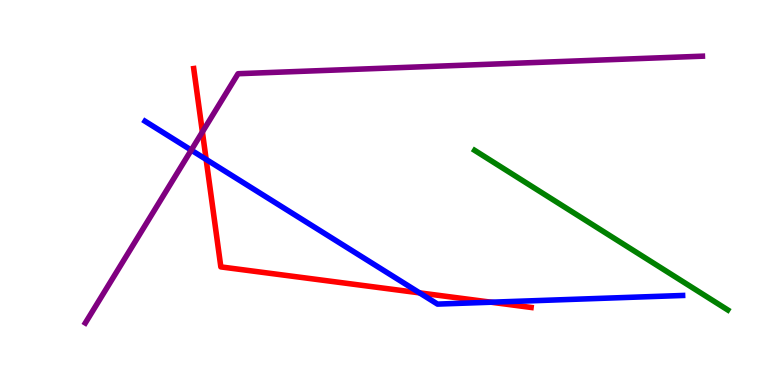[{'lines': ['blue', 'red'], 'intersections': [{'x': 2.66, 'y': 5.86}, {'x': 5.41, 'y': 2.39}, {'x': 6.34, 'y': 2.15}]}, {'lines': ['green', 'red'], 'intersections': []}, {'lines': ['purple', 'red'], 'intersections': [{'x': 2.61, 'y': 6.57}]}, {'lines': ['blue', 'green'], 'intersections': []}, {'lines': ['blue', 'purple'], 'intersections': [{'x': 2.47, 'y': 6.1}]}, {'lines': ['green', 'purple'], 'intersections': []}]